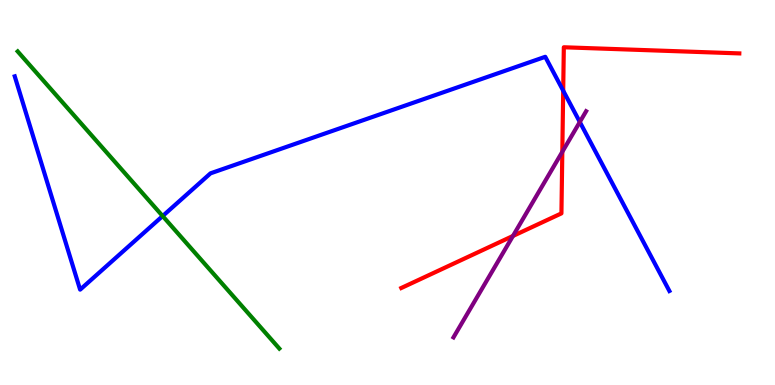[{'lines': ['blue', 'red'], 'intersections': [{'x': 7.27, 'y': 7.65}]}, {'lines': ['green', 'red'], 'intersections': []}, {'lines': ['purple', 'red'], 'intersections': [{'x': 6.62, 'y': 3.87}, {'x': 7.26, 'y': 6.06}]}, {'lines': ['blue', 'green'], 'intersections': [{'x': 2.1, 'y': 4.39}]}, {'lines': ['blue', 'purple'], 'intersections': [{'x': 7.48, 'y': 6.83}]}, {'lines': ['green', 'purple'], 'intersections': []}]